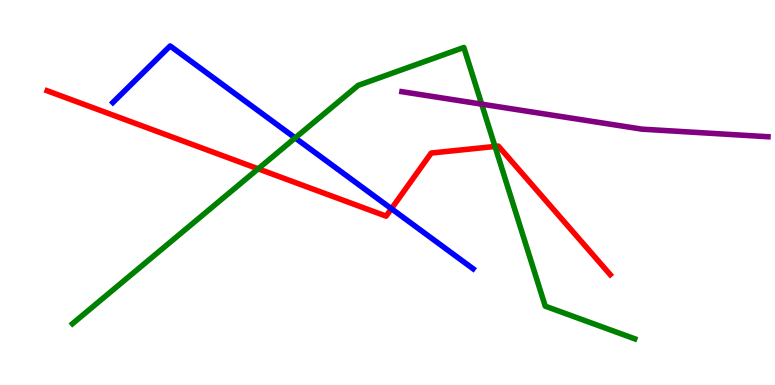[{'lines': ['blue', 'red'], 'intersections': [{'x': 5.05, 'y': 4.58}]}, {'lines': ['green', 'red'], 'intersections': [{'x': 3.33, 'y': 5.62}, {'x': 6.39, 'y': 6.2}]}, {'lines': ['purple', 'red'], 'intersections': []}, {'lines': ['blue', 'green'], 'intersections': [{'x': 3.81, 'y': 6.42}]}, {'lines': ['blue', 'purple'], 'intersections': []}, {'lines': ['green', 'purple'], 'intersections': [{'x': 6.22, 'y': 7.3}]}]